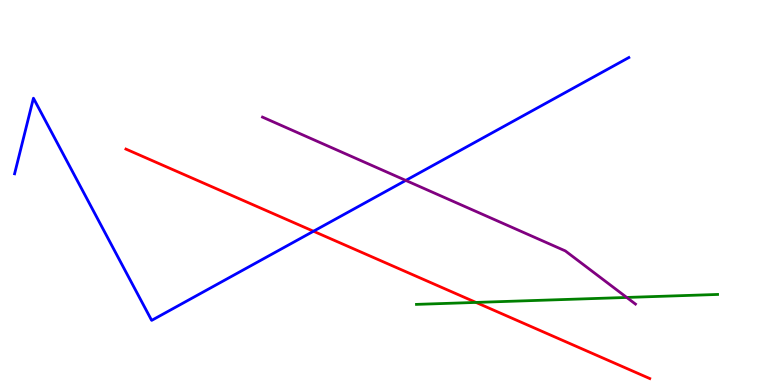[{'lines': ['blue', 'red'], 'intersections': [{'x': 4.05, 'y': 3.99}]}, {'lines': ['green', 'red'], 'intersections': [{'x': 6.14, 'y': 2.14}]}, {'lines': ['purple', 'red'], 'intersections': []}, {'lines': ['blue', 'green'], 'intersections': []}, {'lines': ['blue', 'purple'], 'intersections': [{'x': 5.24, 'y': 5.31}]}, {'lines': ['green', 'purple'], 'intersections': [{'x': 8.09, 'y': 2.27}]}]